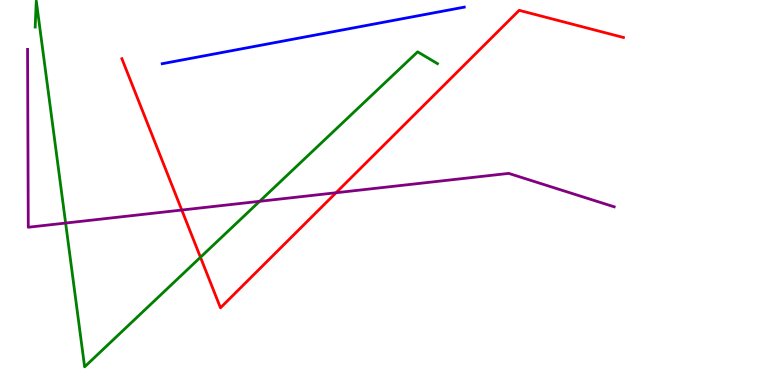[{'lines': ['blue', 'red'], 'intersections': []}, {'lines': ['green', 'red'], 'intersections': [{'x': 2.59, 'y': 3.32}]}, {'lines': ['purple', 'red'], 'intersections': [{'x': 2.35, 'y': 4.54}, {'x': 4.34, 'y': 4.99}]}, {'lines': ['blue', 'green'], 'intersections': []}, {'lines': ['blue', 'purple'], 'intersections': []}, {'lines': ['green', 'purple'], 'intersections': [{'x': 0.847, 'y': 4.21}, {'x': 3.35, 'y': 4.77}]}]